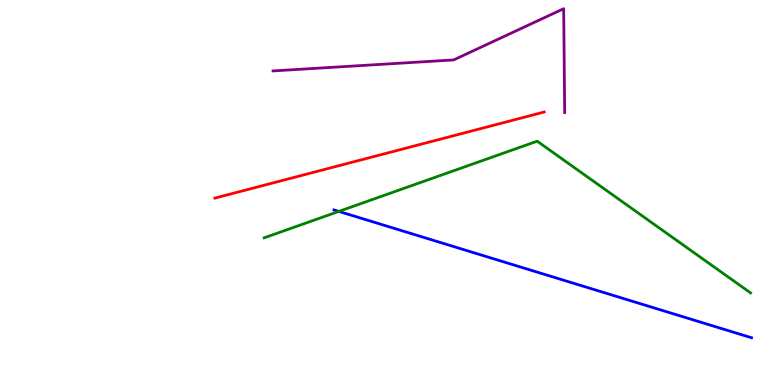[{'lines': ['blue', 'red'], 'intersections': []}, {'lines': ['green', 'red'], 'intersections': []}, {'lines': ['purple', 'red'], 'intersections': []}, {'lines': ['blue', 'green'], 'intersections': [{'x': 4.37, 'y': 4.51}]}, {'lines': ['blue', 'purple'], 'intersections': []}, {'lines': ['green', 'purple'], 'intersections': []}]